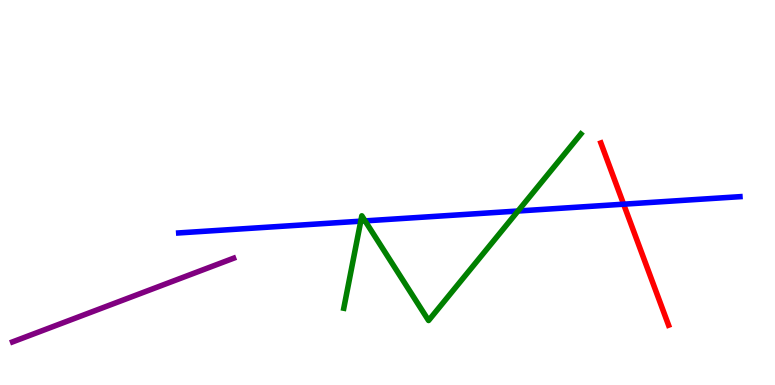[{'lines': ['blue', 'red'], 'intersections': [{'x': 8.05, 'y': 4.7}]}, {'lines': ['green', 'red'], 'intersections': []}, {'lines': ['purple', 'red'], 'intersections': []}, {'lines': ['blue', 'green'], 'intersections': [{'x': 4.66, 'y': 4.26}, {'x': 4.71, 'y': 4.26}, {'x': 6.68, 'y': 4.52}]}, {'lines': ['blue', 'purple'], 'intersections': []}, {'lines': ['green', 'purple'], 'intersections': []}]